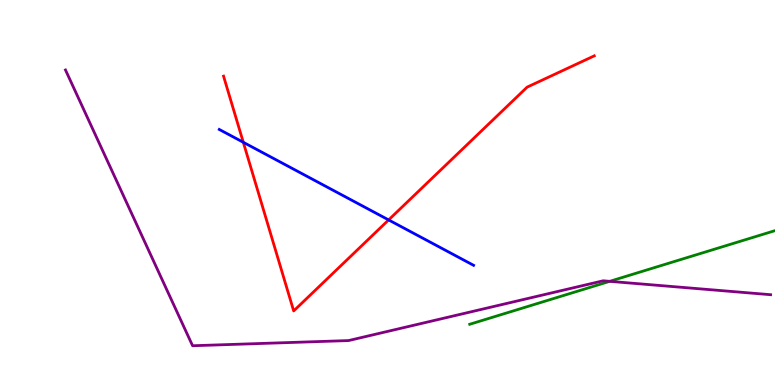[{'lines': ['blue', 'red'], 'intersections': [{'x': 3.14, 'y': 6.3}, {'x': 5.01, 'y': 4.29}]}, {'lines': ['green', 'red'], 'intersections': []}, {'lines': ['purple', 'red'], 'intersections': []}, {'lines': ['blue', 'green'], 'intersections': []}, {'lines': ['blue', 'purple'], 'intersections': []}, {'lines': ['green', 'purple'], 'intersections': [{'x': 7.87, 'y': 2.69}]}]